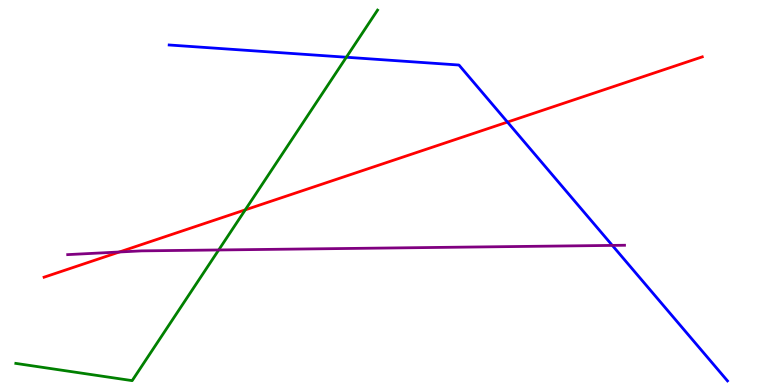[{'lines': ['blue', 'red'], 'intersections': [{'x': 6.55, 'y': 6.83}]}, {'lines': ['green', 'red'], 'intersections': [{'x': 3.16, 'y': 4.55}]}, {'lines': ['purple', 'red'], 'intersections': [{'x': 1.54, 'y': 3.45}]}, {'lines': ['blue', 'green'], 'intersections': [{'x': 4.47, 'y': 8.51}]}, {'lines': ['blue', 'purple'], 'intersections': [{'x': 7.9, 'y': 3.63}]}, {'lines': ['green', 'purple'], 'intersections': [{'x': 2.82, 'y': 3.51}]}]